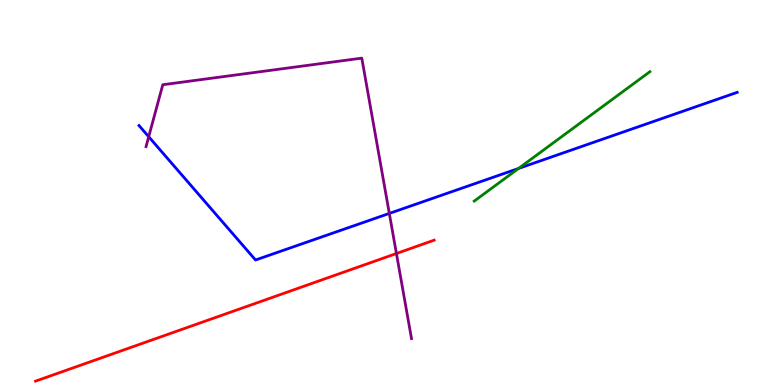[{'lines': ['blue', 'red'], 'intersections': []}, {'lines': ['green', 'red'], 'intersections': []}, {'lines': ['purple', 'red'], 'intersections': [{'x': 5.12, 'y': 3.42}]}, {'lines': ['blue', 'green'], 'intersections': [{'x': 6.69, 'y': 5.62}]}, {'lines': ['blue', 'purple'], 'intersections': [{'x': 1.92, 'y': 6.45}, {'x': 5.02, 'y': 4.46}]}, {'lines': ['green', 'purple'], 'intersections': []}]